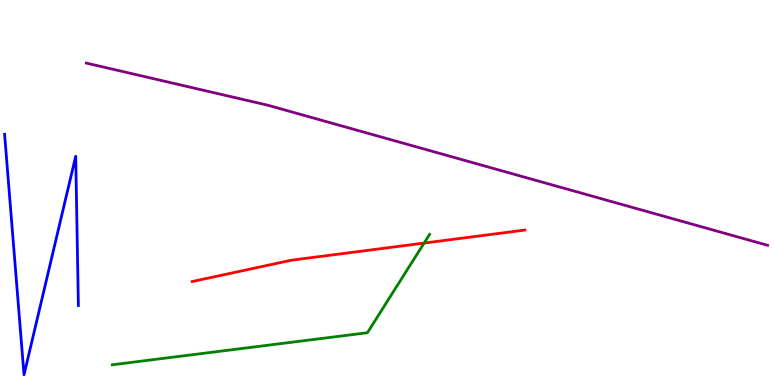[{'lines': ['blue', 'red'], 'intersections': []}, {'lines': ['green', 'red'], 'intersections': [{'x': 5.47, 'y': 3.69}]}, {'lines': ['purple', 'red'], 'intersections': []}, {'lines': ['blue', 'green'], 'intersections': []}, {'lines': ['blue', 'purple'], 'intersections': []}, {'lines': ['green', 'purple'], 'intersections': []}]